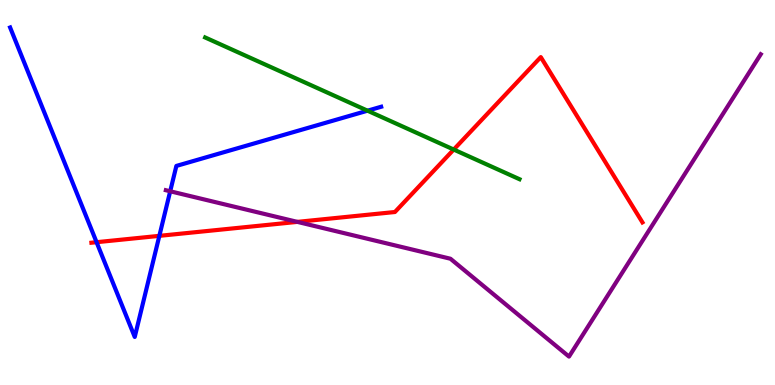[{'lines': ['blue', 'red'], 'intersections': [{'x': 1.25, 'y': 3.71}, {'x': 2.06, 'y': 3.87}]}, {'lines': ['green', 'red'], 'intersections': [{'x': 5.85, 'y': 6.12}]}, {'lines': ['purple', 'red'], 'intersections': [{'x': 3.84, 'y': 4.24}]}, {'lines': ['blue', 'green'], 'intersections': [{'x': 4.74, 'y': 7.12}]}, {'lines': ['blue', 'purple'], 'intersections': [{'x': 2.2, 'y': 5.03}]}, {'lines': ['green', 'purple'], 'intersections': []}]